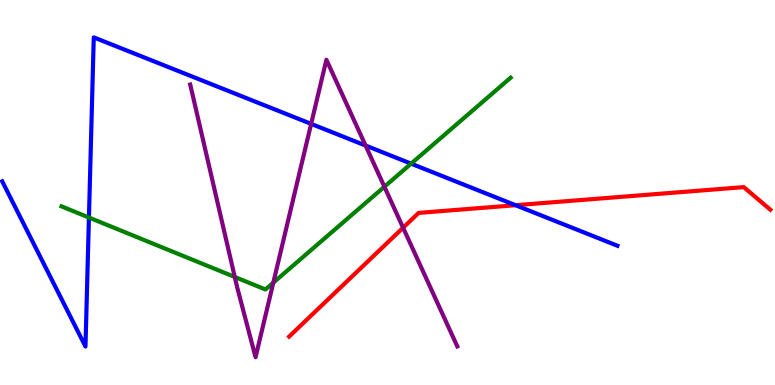[{'lines': ['blue', 'red'], 'intersections': [{'x': 6.65, 'y': 4.67}]}, {'lines': ['green', 'red'], 'intersections': []}, {'lines': ['purple', 'red'], 'intersections': [{'x': 5.2, 'y': 4.09}]}, {'lines': ['blue', 'green'], 'intersections': [{'x': 1.15, 'y': 4.35}, {'x': 5.3, 'y': 5.75}]}, {'lines': ['blue', 'purple'], 'intersections': [{'x': 4.01, 'y': 6.78}, {'x': 4.72, 'y': 6.22}]}, {'lines': ['green', 'purple'], 'intersections': [{'x': 3.03, 'y': 2.81}, {'x': 3.53, 'y': 2.66}, {'x': 4.96, 'y': 5.15}]}]